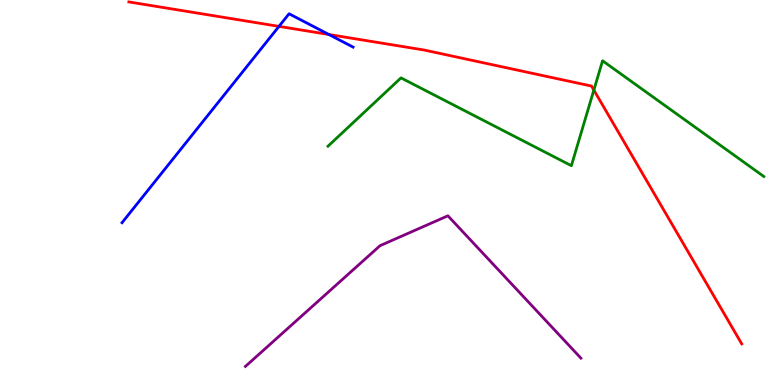[{'lines': ['blue', 'red'], 'intersections': [{'x': 3.6, 'y': 9.31}, {'x': 4.24, 'y': 9.1}]}, {'lines': ['green', 'red'], 'intersections': [{'x': 7.66, 'y': 7.66}]}, {'lines': ['purple', 'red'], 'intersections': []}, {'lines': ['blue', 'green'], 'intersections': []}, {'lines': ['blue', 'purple'], 'intersections': []}, {'lines': ['green', 'purple'], 'intersections': []}]